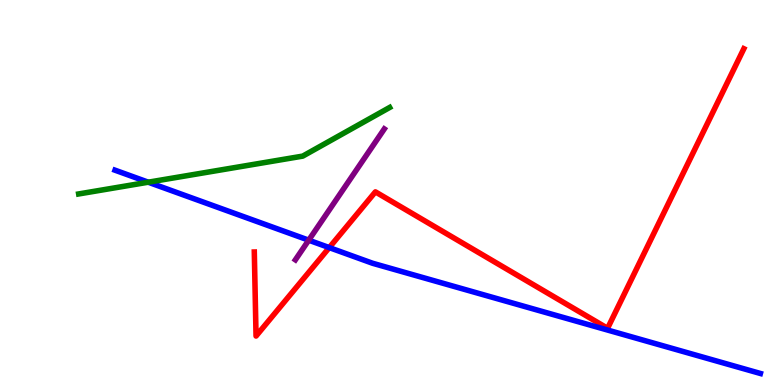[{'lines': ['blue', 'red'], 'intersections': [{'x': 4.25, 'y': 3.57}]}, {'lines': ['green', 'red'], 'intersections': []}, {'lines': ['purple', 'red'], 'intersections': []}, {'lines': ['blue', 'green'], 'intersections': [{'x': 1.91, 'y': 5.27}]}, {'lines': ['blue', 'purple'], 'intersections': [{'x': 3.98, 'y': 3.76}]}, {'lines': ['green', 'purple'], 'intersections': []}]